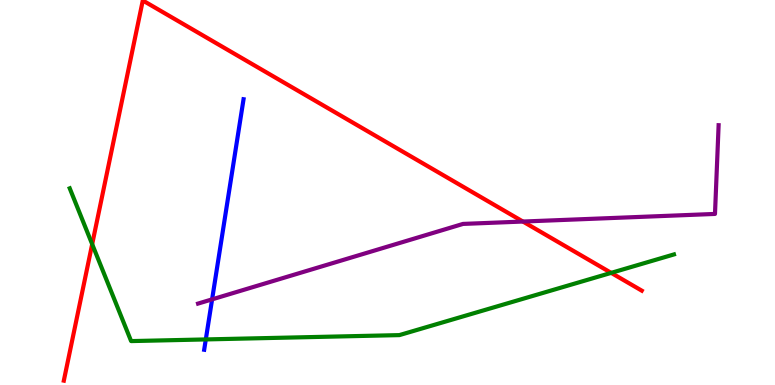[{'lines': ['blue', 'red'], 'intersections': []}, {'lines': ['green', 'red'], 'intersections': [{'x': 1.19, 'y': 3.66}, {'x': 7.89, 'y': 2.91}]}, {'lines': ['purple', 'red'], 'intersections': [{'x': 6.75, 'y': 4.25}]}, {'lines': ['blue', 'green'], 'intersections': [{'x': 2.66, 'y': 1.18}]}, {'lines': ['blue', 'purple'], 'intersections': [{'x': 2.74, 'y': 2.22}]}, {'lines': ['green', 'purple'], 'intersections': []}]